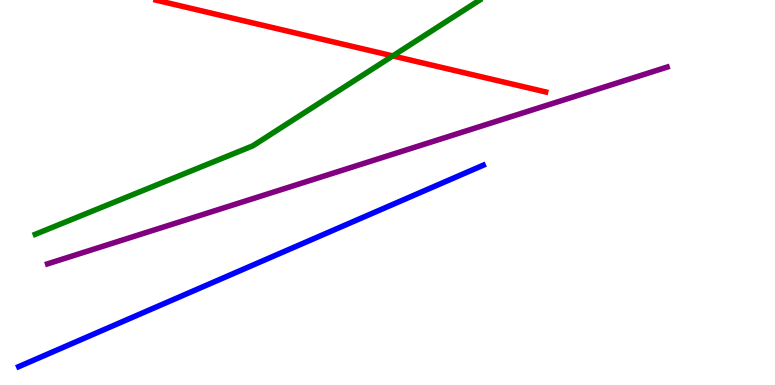[{'lines': ['blue', 'red'], 'intersections': []}, {'lines': ['green', 'red'], 'intersections': [{'x': 5.07, 'y': 8.55}]}, {'lines': ['purple', 'red'], 'intersections': []}, {'lines': ['blue', 'green'], 'intersections': []}, {'lines': ['blue', 'purple'], 'intersections': []}, {'lines': ['green', 'purple'], 'intersections': []}]